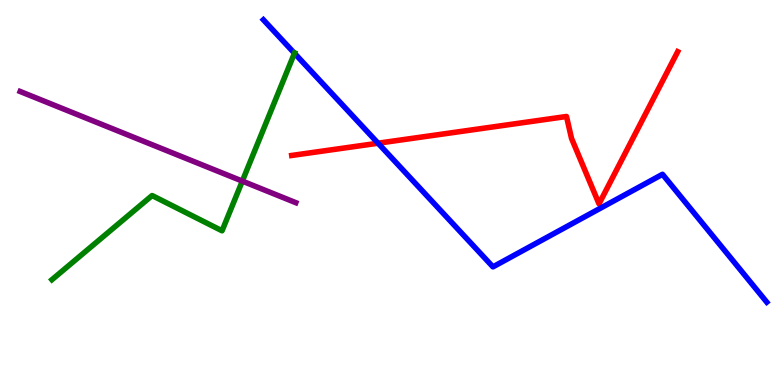[{'lines': ['blue', 'red'], 'intersections': [{'x': 4.88, 'y': 6.28}]}, {'lines': ['green', 'red'], 'intersections': []}, {'lines': ['purple', 'red'], 'intersections': []}, {'lines': ['blue', 'green'], 'intersections': [{'x': 3.8, 'y': 8.62}]}, {'lines': ['blue', 'purple'], 'intersections': []}, {'lines': ['green', 'purple'], 'intersections': [{'x': 3.13, 'y': 5.3}]}]